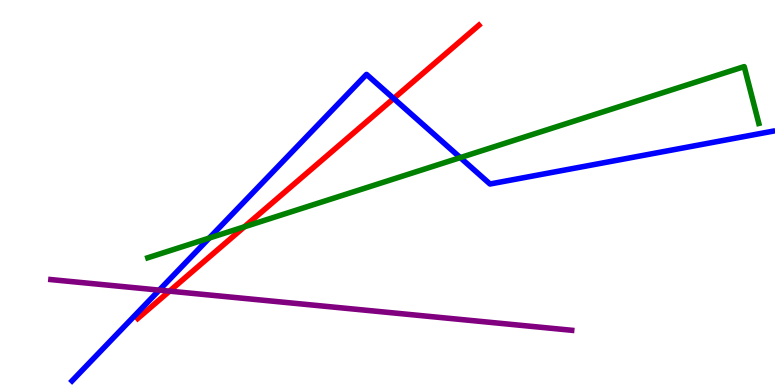[{'lines': ['blue', 'red'], 'intersections': [{'x': 5.08, 'y': 7.44}]}, {'lines': ['green', 'red'], 'intersections': [{'x': 3.15, 'y': 4.11}]}, {'lines': ['purple', 'red'], 'intersections': [{'x': 2.19, 'y': 2.44}]}, {'lines': ['blue', 'green'], 'intersections': [{'x': 2.7, 'y': 3.82}, {'x': 5.94, 'y': 5.91}]}, {'lines': ['blue', 'purple'], 'intersections': [{'x': 2.05, 'y': 2.46}]}, {'lines': ['green', 'purple'], 'intersections': []}]